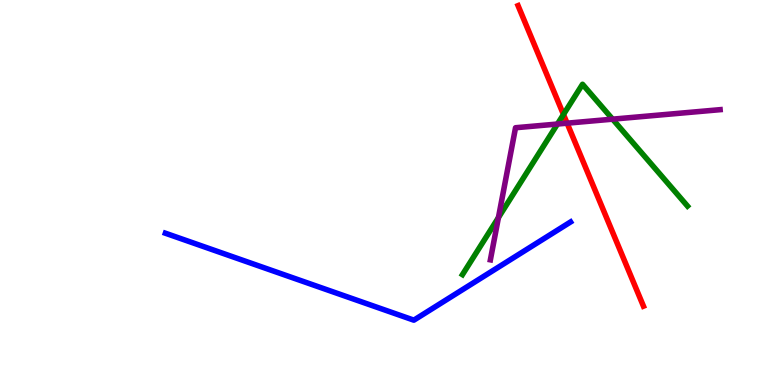[{'lines': ['blue', 'red'], 'intersections': []}, {'lines': ['green', 'red'], 'intersections': [{'x': 7.27, 'y': 7.03}]}, {'lines': ['purple', 'red'], 'intersections': [{'x': 7.32, 'y': 6.8}]}, {'lines': ['blue', 'green'], 'intersections': []}, {'lines': ['blue', 'purple'], 'intersections': []}, {'lines': ['green', 'purple'], 'intersections': [{'x': 6.43, 'y': 4.35}, {'x': 7.19, 'y': 6.78}, {'x': 7.9, 'y': 6.9}]}]